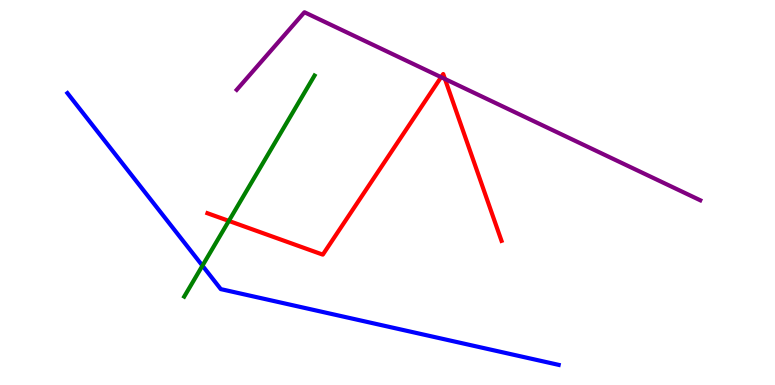[{'lines': ['blue', 'red'], 'intersections': []}, {'lines': ['green', 'red'], 'intersections': [{'x': 2.95, 'y': 4.26}]}, {'lines': ['purple', 'red'], 'intersections': [{'x': 5.69, 'y': 8.0}, {'x': 5.74, 'y': 7.95}]}, {'lines': ['blue', 'green'], 'intersections': [{'x': 2.61, 'y': 3.1}]}, {'lines': ['blue', 'purple'], 'intersections': []}, {'lines': ['green', 'purple'], 'intersections': []}]